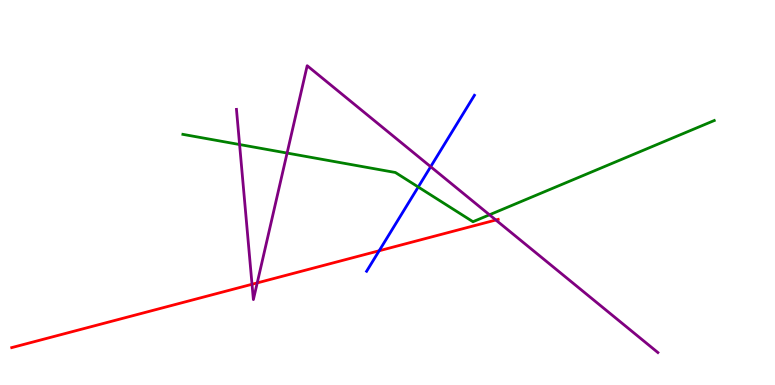[{'lines': ['blue', 'red'], 'intersections': [{'x': 4.89, 'y': 3.49}]}, {'lines': ['green', 'red'], 'intersections': []}, {'lines': ['purple', 'red'], 'intersections': [{'x': 3.25, 'y': 2.62}, {'x': 3.32, 'y': 2.65}, {'x': 6.4, 'y': 4.29}]}, {'lines': ['blue', 'green'], 'intersections': [{'x': 5.4, 'y': 5.14}]}, {'lines': ['blue', 'purple'], 'intersections': [{'x': 5.56, 'y': 5.67}]}, {'lines': ['green', 'purple'], 'intersections': [{'x': 3.09, 'y': 6.25}, {'x': 3.7, 'y': 6.02}, {'x': 6.32, 'y': 4.42}]}]